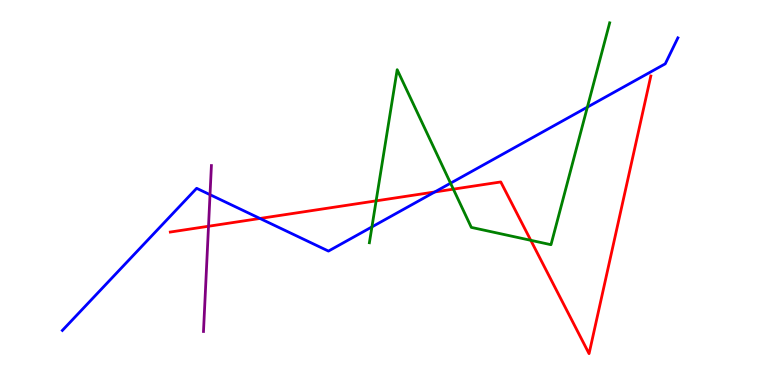[{'lines': ['blue', 'red'], 'intersections': [{'x': 3.35, 'y': 4.33}, {'x': 5.61, 'y': 5.01}]}, {'lines': ['green', 'red'], 'intersections': [{'x': 4.85, 'y': 4.78}, {'x': 5.85, 'y': 5.09}, {'x': 6.85, 'y': 3.76}]}, {'lines': ['purple', 'red'], 'intersections': [{'x': 2.69, 'y': 4.12}]}, {'lines': ['blue', 'green'], 'intersections': [{'x': 4.8, 'y': 4.11}, {'x': 5.81, 'y': 5.24}, {'x': 7.58, 'y': 7.22}]}, {'lines': ['blue', 'purple'], 'intersections': [{'x': 2.71, 'y': 4.94}]}, {'lines': ['green', 'purple'], 'intersections': []}]